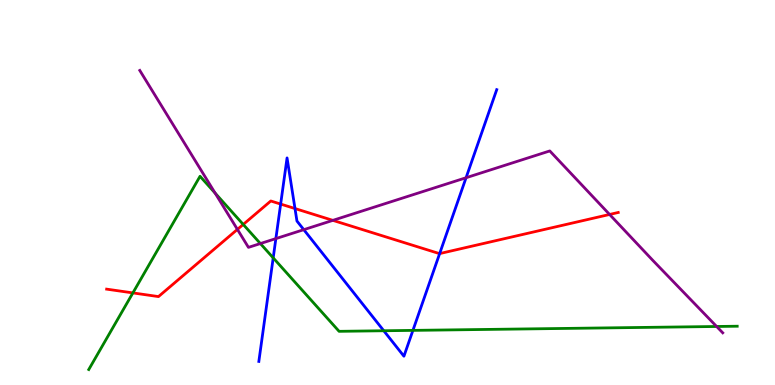[{'lines': ['blue', 'red'], 'intersections': [{'x': 3.62, 'y': 4.7}, {'x': 3.81, 'y': 4.58}, {'x': 5.67, 'y': 3.41}]}, {'lines': ['green', 'red'], 'intersections': [{'x': 1.71, 'y': 2.39}, {'x': 3.14, 'y': 4.17}]}, {'lines': ['purple', 'red'], 'intersections': [{'x': 3.06, 'y': 4.04}, {'x': 4.3, 'y': 4.28}, {'x': 7.87, 'y': 4.43}]}, {'lines': ['blue', 'green'], 'intersections': [{'x': 3.53, 'y': 3.3}, {'x': 4.95, 'y': 1.41}, {'x': 5.33, 'y': 1.42}]}, {'lines': ['blue', 'purple'], 'intersections': [{'x': 3.56, 'y': 3.8}, {'x': 3.92, 'y': 4.03}, {'x': 6.01, 'y': 5.38}]}, {'lines': ['green', 'purple'], 'intersections': [{'x': 2.78, 'y': 4.98}, {'x': 3.36, 'y': 3.67}, {'x': 9.25, 'y': 1.52}]}]